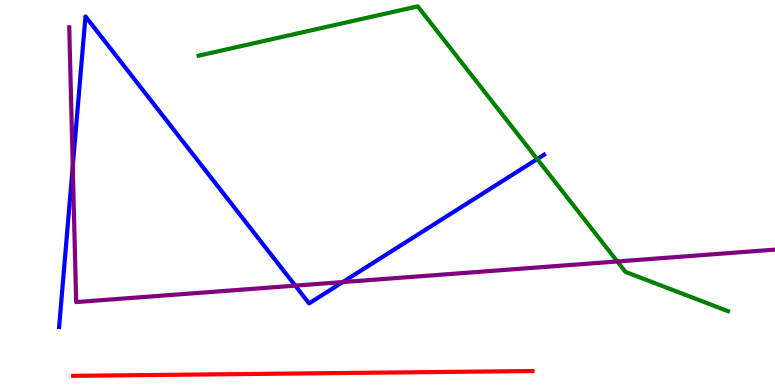[{'lines': ['blue', 'red'], 'intersections': []}, {'lines': ['green', 'red'], 'intersections': []}, {'lines': ['purple', 'red'], 'intersections': []}, {'lines': ['blue', 'green'], 'intersections': [{'x': 6.93, 'y': 5.87}]}, {'lines': ['blue', 'purple'], 'intersections': [{'x': 0.939, 'y': 5.68}, {'x': 3.81, 'y': 2.58}, {'x': 4.42, 'y': 2.67}]}, {'lines': ['green', 'purple'], 'intersections': [{'x': 7.97, 'y': 3.21}]}]